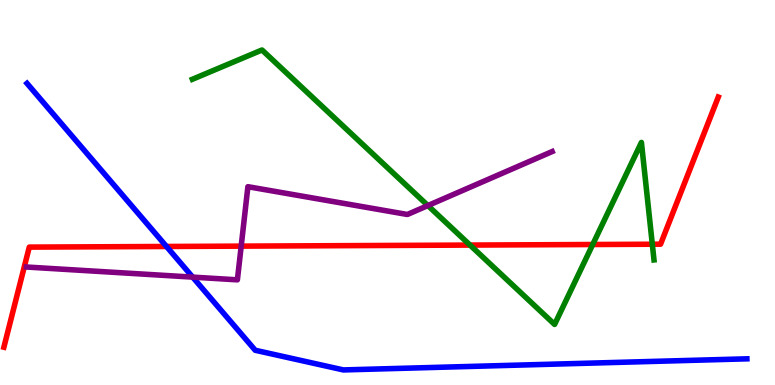[{'lines': ['blue', 'red'], 'intersections': [{'x': 2.15, 'y': 3.6}]}, {'lines': ['green', 'red'], 'intersections': [{'x': 6.06, 'y': 3.63}, {'x': 7.65, 'y': 3.65}, {'x': 8.42, 'y': 3.66}]}, {'lines': ['purple', 'red'], 'intersections': [{'x': 3.11, 'y': 3.61}]}, {'lines': ['blue', 'green'], 'intersections': []}, {'lines': ['blue', 'purple'], 'intersections': [{'x': 2.49, 'y': 2.8}]}, {'lines': ['green', 'purple'], 'intersections': [{'x': 5.52, 'y': 4.66}]}]